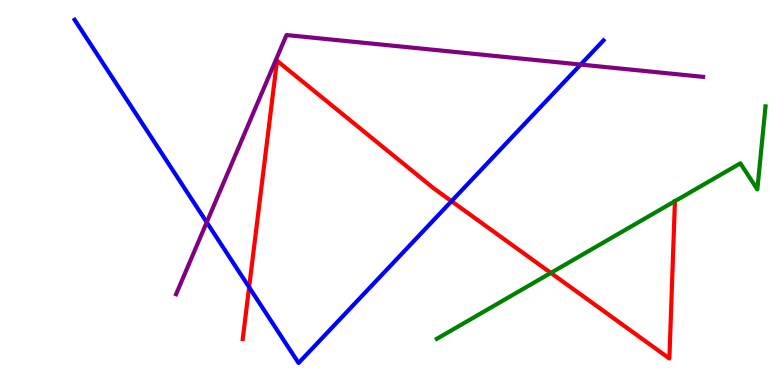[{'lines': ['blue', 'red'], 'intersections': [{'x': 3.21, 'y': 2.54}, {'x': 5.83, 'y': 4.77}]}, {'lines': ['green', 'red'], 'intersections': [{'x': 7.11, 'y': 2.91}]}, {'lines': ['purple', 'red'], 'intersections': []}, {'lines': ['blue', 'green'], 'intersections': []}, {'lines': ['blue', 'purple'], 'intersections': [{'x': 2.67, 'y': 4.23}, {'x': 7.49, 'y': 8.32}]}, {'lines': ['green', 'purple'], 'intersections': []}]